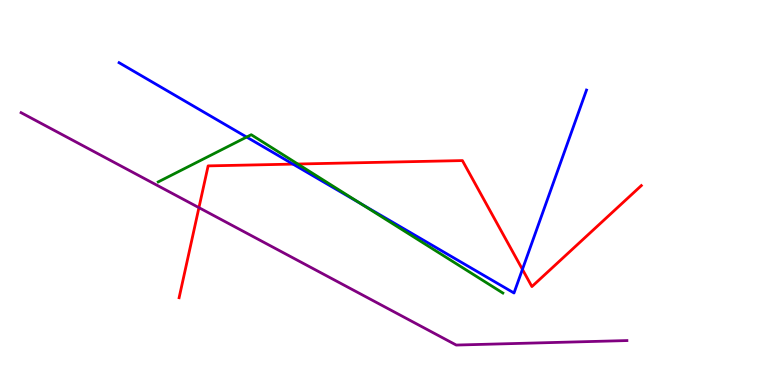[{'lines': ['blue', 'red'], 'intersections': [{'x': 3.78, 'y': 5.74}, {'x': 6.74, 'y': 3.0}]}, {'lines': ['green', 'red'], 'intersections': [{'x': 3.84, 'y': 5.74}]}, {'lines': ['purple', 'red'], 'intersections': [{'x': 2.57, 'y': 4.61}]}, {'lines': ['blue', 'green'], 'intersections': [{'x': 3.18, 'y': 6.44}, {'x': 4.66, 'y': 4.71}]}, {'lines': ['blue', 'purple'], 'intersections': []}, {'lines': ['green', 'purple'], 'intersections': []}]